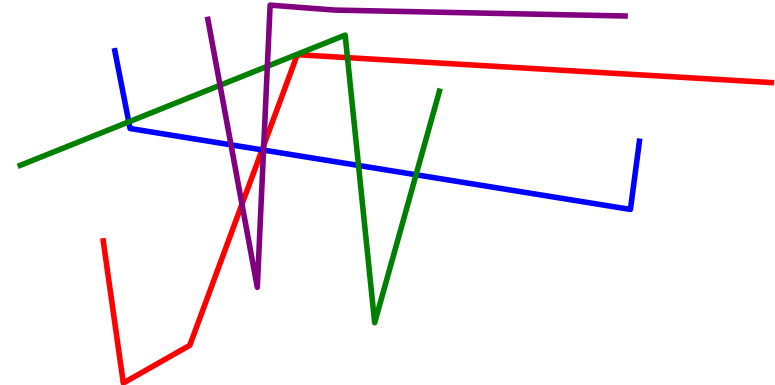[{'lines': ['blue', 'red'], 'intersections': [{'x': 3.38, 'y': 6.11}]}, {'lines': ['green', 'red'], 'intersections': [{'x': 4.48, 'y': 8.5}]}, {'lines': ['purple', 'red'], 'intersections': [{'x': 3.12, 'y': 4.69}, {'x': 3.4, 'y': 6.23}]}, {'lines': ['blue', 'green'], 'intersections': [{'x': 1.66, 'y': 6.84}, {'x': 4.63, 'y': 5.7}, {'x': 5.37, 'y': 5.46}]}, {'lines': ['blue', 'purple'], 'intersections': [{'x': 2.98, 'y': 6.24}, {'x': 3.4, 'y': 6.1}]}, {'lines': ['green', 'purple'], 'intersections': [{'x': 2.84, 'y': 7.79}, {'x': 3.45, 'y': 8.28}]}]